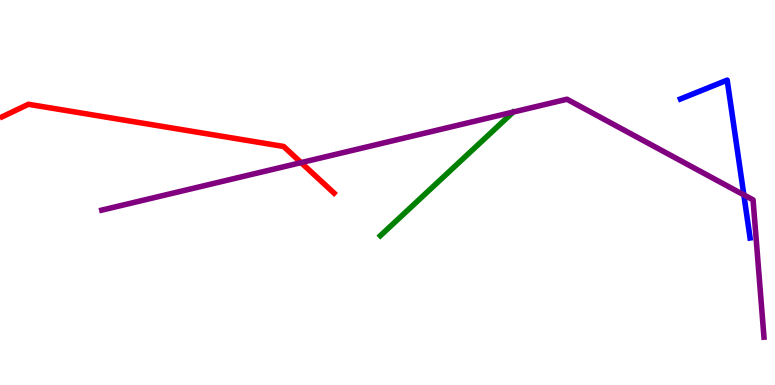[{'lines': ['blue', 'red'], 'intersections': []}, {'lines': ['green', 'red'], 'intersections': []}, {'lines': ['purple', 'red'], 'intersections': [{'x': 3.89, 'y': 5.78}]}, {'lines': ['blue', 'green'], 'intersections': []}, {'lines': ['blue', 'purple'], 'intersections': [{'x': 9.6, 'y': 4.94}]}, {'lines': ['green', 'purple'], 'intersections': []}]